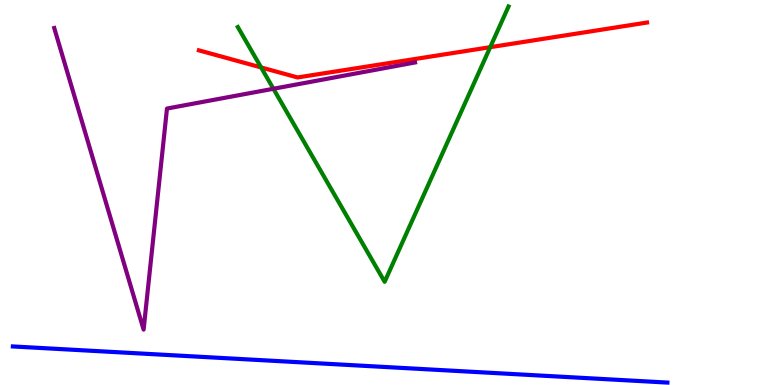[{'lines': ['blue', 'red'], 'intersections': []}, {'lines': ['green', 'red'], 'intersections': [{'x': 3.37, 'y': 8.25}, {'x': 6.33, 'y': 8.77}]}, {'lines': ['purple', 'red'], 'intersections': []}, {'lines': ['blue', 'green'], 'intersections': []}, {'lines': ['blue', 'purple'], 'intersections': []}, {'lines': ['green', 'purple'], 'intersections': [{'x': 3.53, 'y': 7.69}]}]